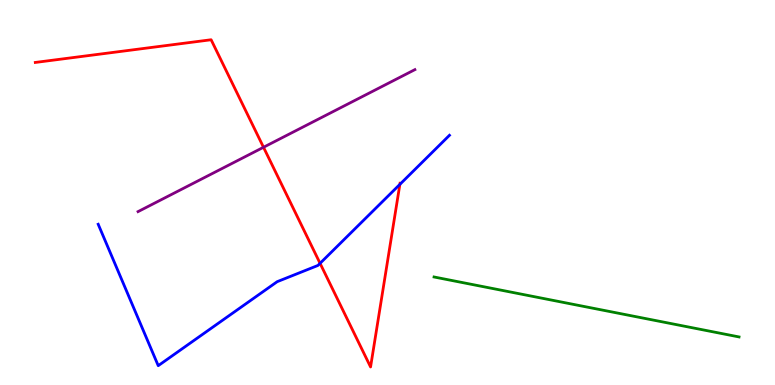[{'lines': ['blue', 'red'], 'intersections': [{'x': 4.13, 'y': 3.16}, {'x': 5.16, 'y': 5.21}]}, {'lines': ['green', 'red'], 'intersections': []}, {'lines': ['purple', 'red'], 'intersections': [{'x': 3.4, 'y': 6.17}]}, {'lines': ['blue', 'green'], 'intersections': []}, {'lines': ['blue', 'purple'], 'intersections': []}, {'lines': ['green', 'purple'], 'intersections': []}]